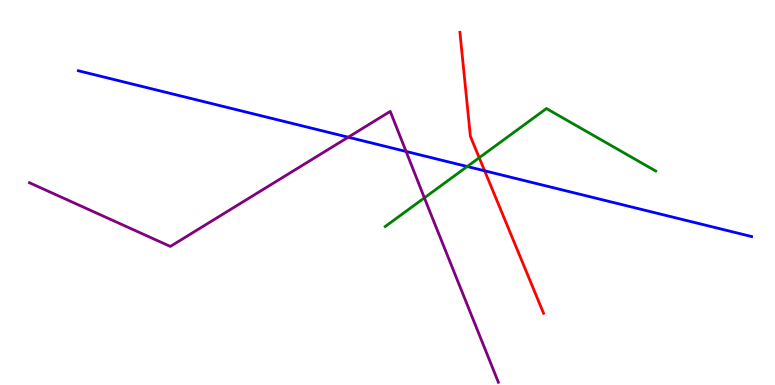[{'lines': ['blue', 'red'], 'intersections': [{'x': 6.25, 'y': 5.56}]}, {'lines': ['green', 'red'], 'intersections': [{'x': 6.18, 'y': 5.9}]}, {'lines': ['purple', 'red'], 'intersections': []}, {'lines': ['blue', 'green'], 'intersections': [{'x': 6.03, 'y': 5.68}]}, {'lines': ['blue', 'purple'], 'intersections': [{'x': 4.49, 'y': 6.44}, {'x': 5.24, 'y': 6.07}]}, {'lines': ['green', 'purple'], 'intersections': [{'x': 5.48, 'y': 4.86}]}]